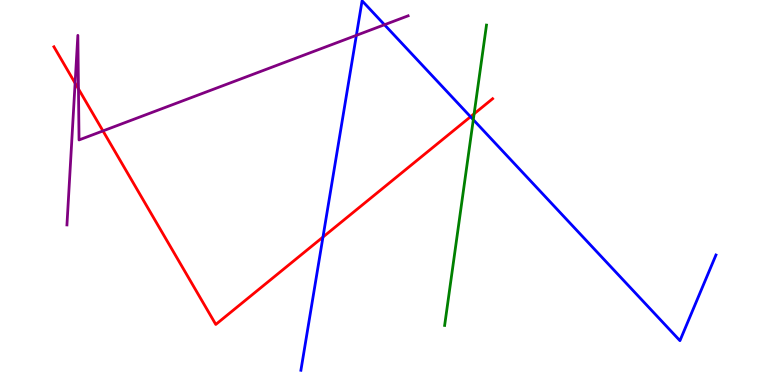[{'lines': ['blue', 'red'], 'intersections': [{'x': 4.17, 'y': 3.84}, {'x': 6.07, 'y': 6.97}]}, {'lines': ['green', 'red'], 'intersections': [{'x': 6.12, 'y': 7.04}]}, {'lines': ['purple', 'red'], 'intersections': [{'x': 0.969, 'y': 7.84}, {'x': 1.01, 'y': 7.69}, {'x': 1.33, 'y': 6.6}]}, {'lines': ['blue', 'green'], 'intersections': [{'x': 6.11, 'y': 6.89}]}, {'lines': ['blue', 'purple'], 'intersections': [{'x': 4.6, 'y': 9.08}, {'x': 4.96, 'y': 9.36}]}, {'lines': ['green', 'purple'], 'intersections': []}]